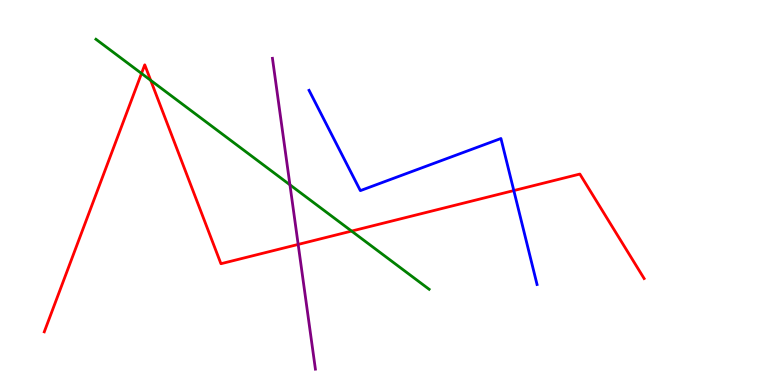[{'lines': ['blue', 'red'], 'intersections': [{'x': 6.63, 'y': 5.05}]}, {'lines': ['green', 'red'], 'intersections': [{'x': 1.83, 'y': 8.09}, {'x': 1.94, 'y': 7.91}, {'x': 4.54, 'y': 4.0}]}, {'lines': ['purple', 'red'], 'intersections': [{'x': 3.85, 'y': 3.65}]}, {'lines': ['blue', 'green'], 'intersections': []}, {'lines': ['blue', 'purple'], 'intersections': []}, {'lines': ['green', 'purple'], 'intersections': [{'x': 3.74, 'y': 5.2}]}]